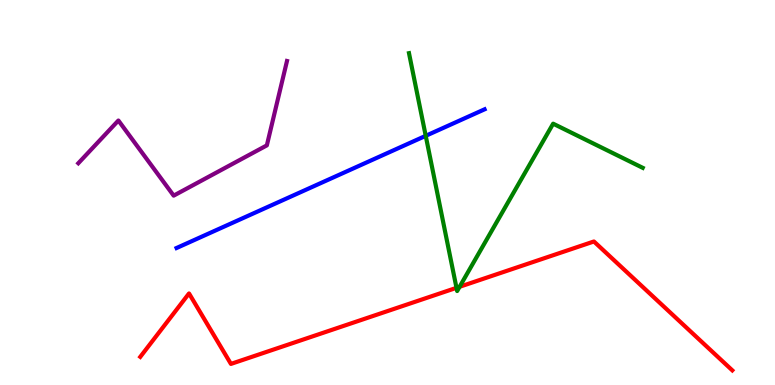[{'lines': ['blue', 'red'], 'intersections': []}, {'lines': ['green', 'red'], 'intersections': [{'x': 5.89, 'y': 2.52}, {'x': 5.93, 'y': 2.55}]}, {'lines': ['purple', 'red'], 'intersections': []}, {'lines': ['blue', 'green'], 'intersections': [{'x': 5.49, 'y': 6.47}]}, {'lines': ['blue', 'purple'], 'intersections': []}, {'lines': ['green', 'purple'], 'intersections': []}]